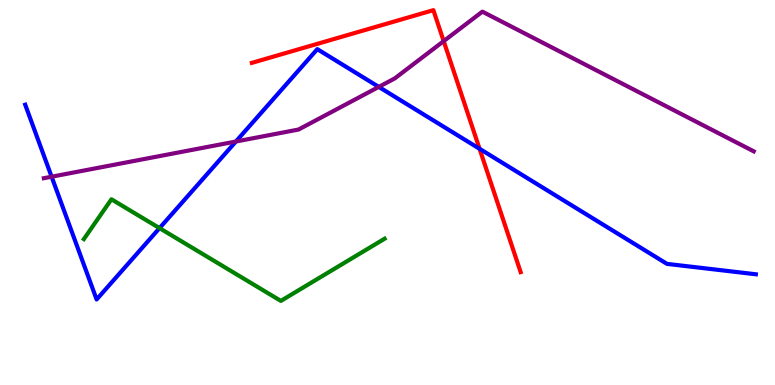[{'lines': ['blue', 'red'], 'intersections': [{'x': 6.19, 'y': 6.14}]}, {'lines': ['green', 'red'], 'intersections': []}, {'lines': ['purple', 'red'], 'intersections': [{'x': 5.73, 'y': 8.93}]}, {'lines': ['blue', 'green'], 'intersections': [{'x': 2.06, 'y': 4.07}]}, {'lines': ['blue', 'purple'], 'intersections': [{'x': 0.666, 'y': 5.41}, {'x': 3.04, 'y': 6.32}, {'x': 4.89, 'y': 7.74}]}, {'lines': ['green', 'purple'], 'intersections': []}]